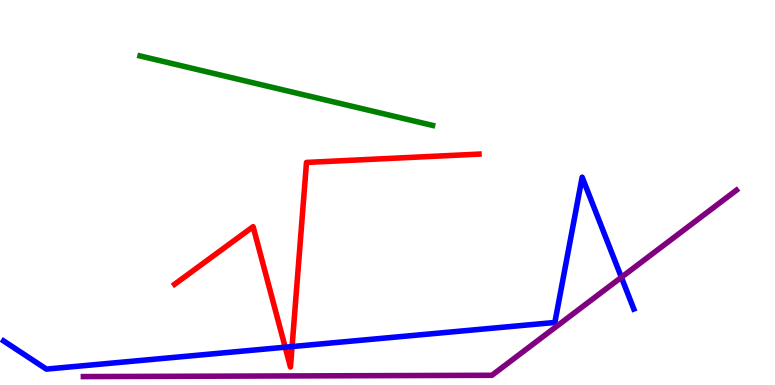[{'lines': ['blue', 'red'], 'intersections': [{'x': 3.68, 'y': 0.982}, {'x': 3.77, 'y': 0.998}]}, {'lines': ['green', 'red'], 'intersections': []}, {'lines': ['purple', 'red'], 'intersections': []}, {'lines': ['blue', 'green'], 'intersections': []}, {'lines': ['blue', 'purple'], 'intersections': [{'x': 8.02, 'y': 2.8}]}, {'lines': ['green', 'purple'], 'intersections': []}]